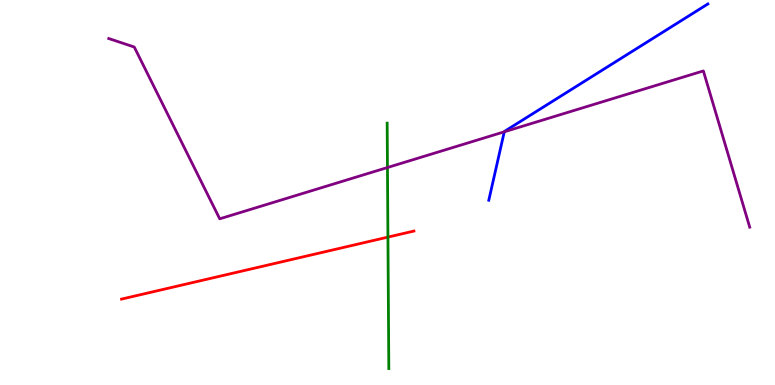[{'lines': ['blue', 'red'], 'intersections': []}, {'lines': ['green', 'red'], 'intersections': [{'x': 5.01, 'y': 3.84}]}, {'lines': ['purple', 'red'], 'intersections': []}, {'lines': ['blue', 'green'], 'intersections': []}, {'lines': ['blue', 'purple'], 'intersections': [{'x': 6.51, 'y': 6.58}]}, {'lines': ['green', 'purple'], 'intersections': [{'x': 5.0, 'y': 5.65}]}]